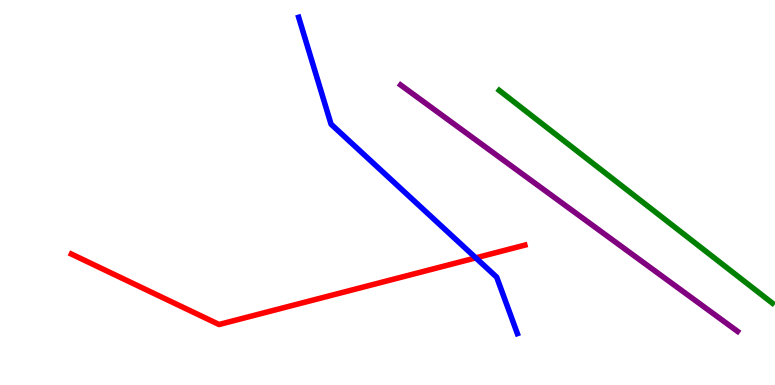[{'lines': ['blue', 'red'], 'intersections': [{'x': 6.14, 'y': 3.3}]}, {'lines': ['green', 'red'], 'intersections': []}, {'lines': ['purple', 'red'], 'intersections': []}, {'lines': ['blue', 'green'], 'intersections': []}, {'lines': ['blue', 'purple'], 'intersections': []}, {'lines': ['green', 'purple'], 'intersections': []}]